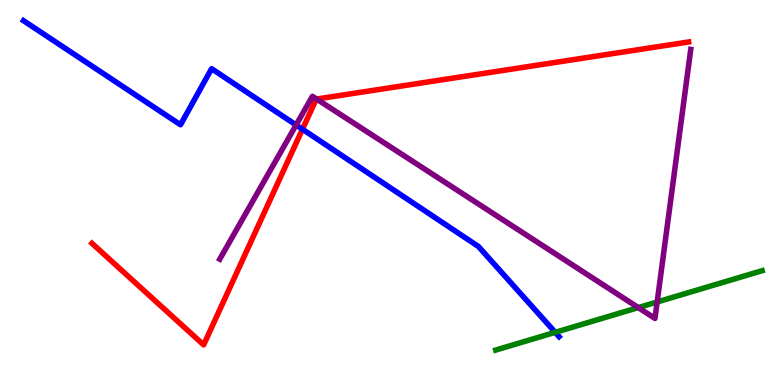[{'lines': ['blue', 'red'], 'intersections': [{'x': 3.9, 'y': 6.64}]}, {'lines': ['green', 'red'], 'intersections': []}, {'lines': ['purple', 'red'], 'intersections': [{'x': 4.09, 'y': 7.43}]}, {'lines': ['blue', 'green'], 'intersections': [{'x': 7.16, 'y': 1.37}]}, {'lines': ['blue', 'purple'], 'intersections': [{'x': 3.82, 'y': 6.75}]}, {'lines': ['green', 'purple'], 'intersections': [{'x': 8.24, 'y': 2.01}, {'x': 8.48, 'y': 2.16}]}]